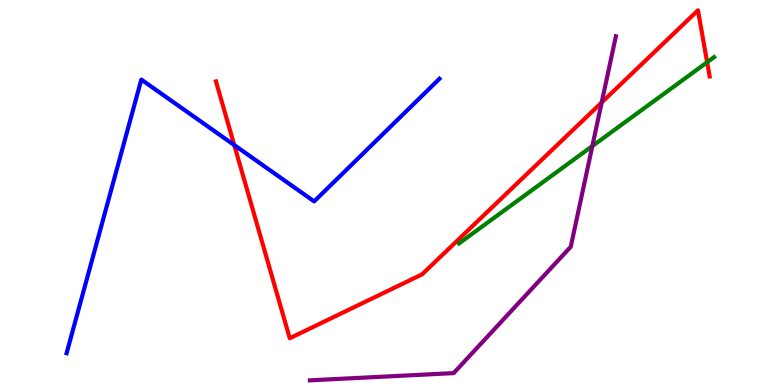[{'lines': ['blue', 'red'], 'intersections': [{'x': 3.02, 'y': 6.23}]}, {'lines': ['green', 'red'], 'intersections': [{'x': 9.12, 'y': 8.38}]}, {'lines': ['purple', 'red'], 'intersections': [{'x': 7.76, 'y': 7.34}]}, {'lines': ['blue', 'green'], 'intersections': []}, {'lines': ['blue', 'purple'], 'intersections': []}, {'lines': ['green', 'purple'], 'intersections': [{'x': 7.64, 'y': 6.21}]}]